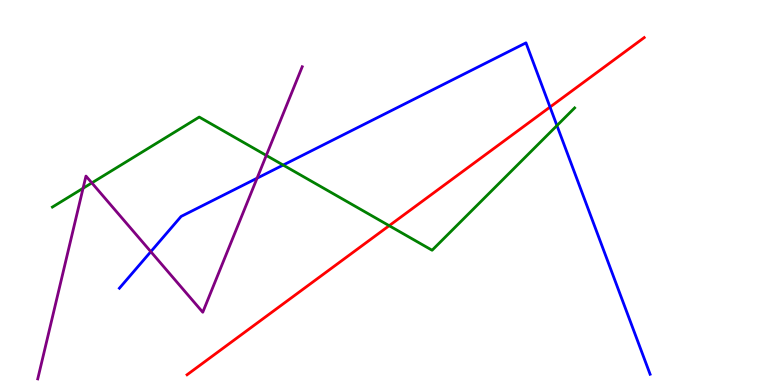[{'lines': ['blue', 'red'], 'intersections': [{'x': 7.1, 'y': 7.22}]}, {'lines': ['green', 'red'], 'intersections': [{'x': 5.02, 'y': 4.14}]}, {'lines': ['purple', 'red'], 'intersections': []}, {'lines': ['blue', 'green'], 'intersections': [{'x': 3.65, 'y': 5.71}, {'x': 7.19, 'y': 6.74}]}, {'lines': ['blue', 'purple'], 'intersections': [{'x': 1.95, 'y': 3.46}, {'x': 3.32, 'y': 5.37}]}, {'lines': ['green', 'purple'], 'intersections': [{'x': 1.07, 'y': 5.11}, {'x': 1.18, 'y': 5.25}, {'x': 3.44, 'y': 5.96}]}]